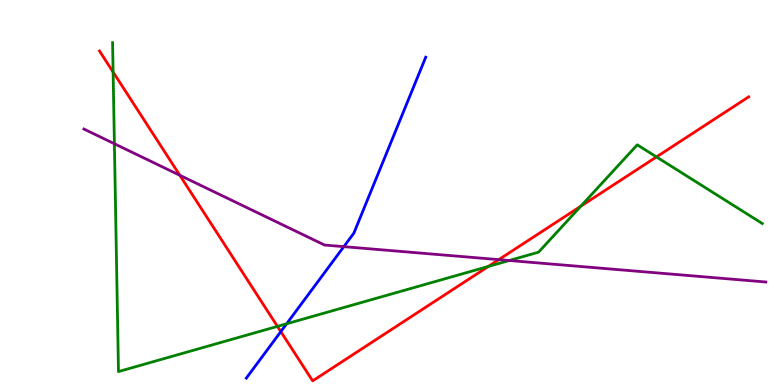[{'lines': ['blue', 'red'], 'intersections': [{'x': 3.62, 'y': 1.39}]}, {'lines': ['green', 'red'], 'intersections': [{'x': 1.46, 'y': 8.13}, {'x': 3.58, 'y': 1.52}, {'x': 6.3, 'y': 3.08}, {'x': 7.49, 'y': 4.64}, {'x': 8.47, 'y': 5.92}]}, {'lines': ['purple', 'red'], 'intersections': [{'x': 2.32, 'y': 5.45}, {'x': 6.44, 'y': 3.26}]}, {'lines': ['blue', 'green'], 'intersections': [{'x': 3.7, 'y': 1.59}]}, {'lines': ['blue', 'purple'], 'intersections': [{'x': 4.44, 'y': 3.59}]}, {'lines': ['green', 'purple'], 'intersections': [{'x': 1.48, 'y': 6.27}, {'x': 6.57, 'y': 3.23}]}]